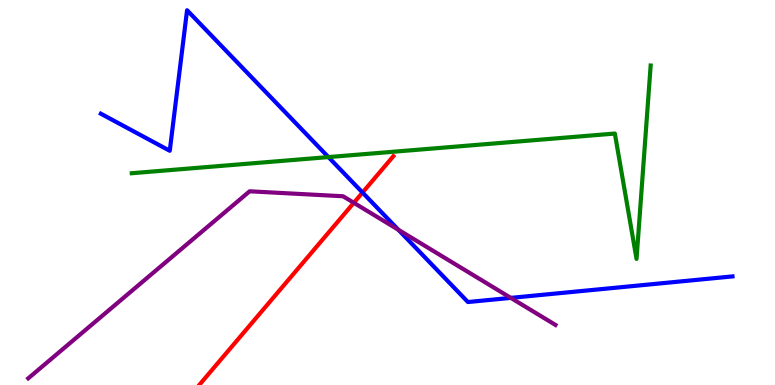[{'lines': ['blue', 'red'], 'intersections': [{'x': 4.68, 'y': 5.0}]}, {'lines': ['green', 'red'], 'intersections': []}, {'lines': ['purple', 'red'], 'intersections': [{'x': 4.57, 'y': 4.73}]}, {'lines': ['blue', 'green'], 'intersections': [{'x': 4.24, 'y': 5.92}]}, {'lines': ['blue', 'purple'], 'intersections': [{'x': 5.14, 'y': 4.03}, {'x': 6.59, 'y': 2.26}]}, {'lines': ['green', 'purple'], 'intersections': []}]